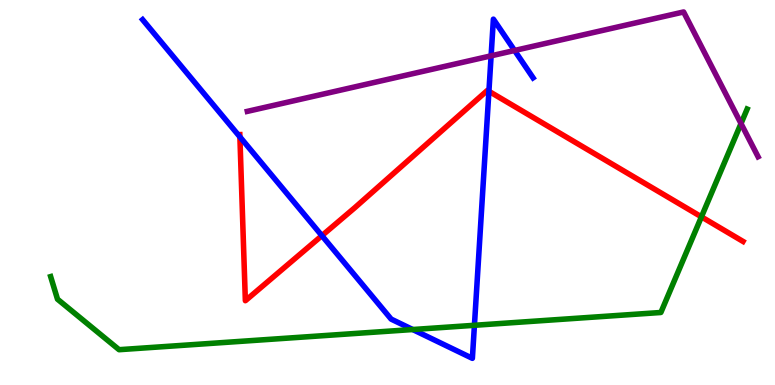[{'lines': ['blue', 'red'], 'intersections': [{'x': 3.1, 'y': 6.45}, {'x': 4.15, 'y': 3.88}, {'x': 6.31, 'y': 7.63}]}, {'lines': ['green', 'red'], 'intersections': [{'x': 9.05, 'y': 4.37}]}, {'lines': ['purple', 'red'], 'intersections': []}, {'lines': ['blue', 'green'], 'intersections': [{'x': 5.33, 'y': 1.44}, {'x': 6.12, 'y': 1.55}]}, {'lines': ['blue', 'purple'], 'intersections': [{'x': 6.34, 'y': 8.55}, {'x': 6.64, 'y': 8.69}]}, {'lines': ['green', 'purple'], 'intersections': [{'x': 9.56, 'y': 6.79}]}]